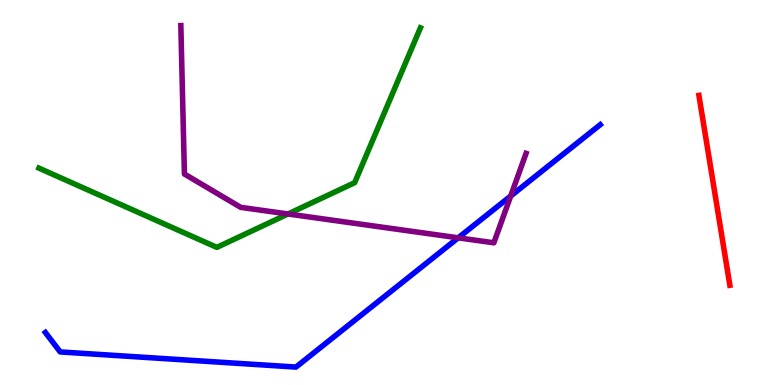[{'lines': ['blue', 'red'], 'intersections': []}, {'lines': ['green', 'red'], 'intersections': []}, {'lines': ['purple', 'red'], 'intersections': []}, {'lines': ['blue', 'green'], 'intersections': []}, {'lines': ['blue', 'purple'], 'intersections': [{'x': 5.91, 'y': 3.82}, {'x': 6.59, 'y': 4.91}]}, {'lines': ['green', 'purple'], 'intersections': [{'x': 3.72, 'y': 4.44}]}]